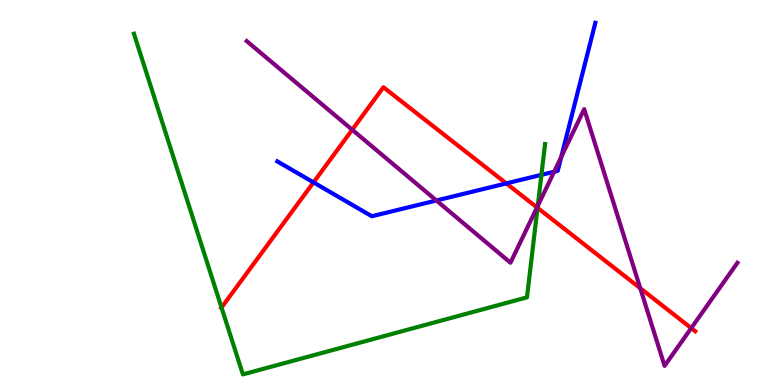[{'lines': ['blue', 'red'], 'intersections': [{'x': 4.05, 'y': 5.26}, {'x': 6.53, 'y': 5.24}]}, {'lines': ['green', 'red'], 'intersections': [{'x': 2.86, 'y': 2.01}, {'x': 6.94, 'y': 4.6}]}, {'lines': ['purple', 'red'], 'intersections': [{'x': 4.54, 'y': 6.63}, {'x': 6.93, 'y': 4.61}, {'x': 8.26, 'y': 2.51}, {'x': 8.92, 'y': 1.48}]}, {'lines': ['blue', 'green'], 'intersections': [{'x': 6.99, 'y': 5.46}]}, {'lines': ['blue', 'purple'], 'intersections': [{'x': 5.63, 'y': 4.79}, {'x': 7.15, 'y': 5.54}, {'x': 7.24, 'y': 5.92}]}, {'lines': ['green', 'purple'], 'intersections': [{'x': 6.94, 'y': 4.65}]}]